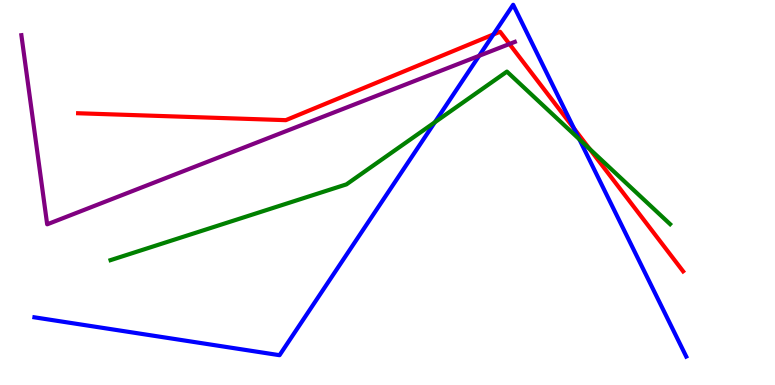[{'lines': ['blue', 'red'], 'intersections': [{'x': 6.37, 'y': 9.1}, {'x': 7.41, 'y': 6.66}]}, {'lines': ['green', 'red'], 'intersections': [{'x': 7.61, 'y': 6.14}]}, {'lines': ['purple', 'red'], 'intersections': [{'x': 6.57, 'y': 8.86}]}, {'lines': ['blue', 'green'], 'intersections': [{'x': 5.61, 'y': 6.82}, {'x': 7.48, 'y': 6.38}]}, {'lines': ['blue', 'purple'], 'intersections': [{'x': 6.18, 'y': 8.55}]}, {'lines': ['green', 'purple'], 'intersections': []}]